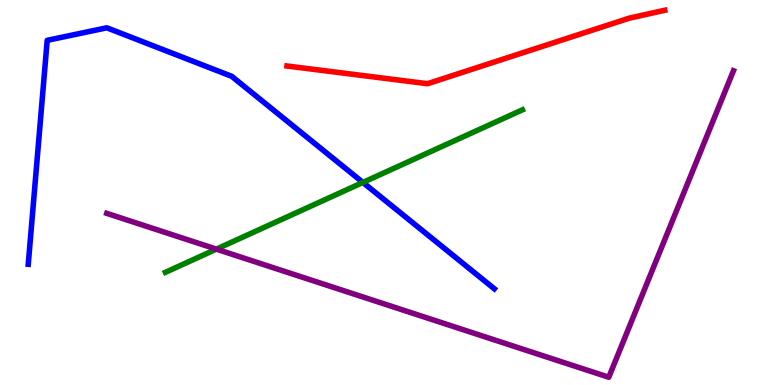[{'lines': ['blue', 'red'], 'intersections': []}, {'lines': ['green', 'red'], 'intersections': []}, {'lines': ['purple', 'red'], 'intersections': []}, {'lines': ['blue', 'green'], 'intersections': [{'x': 4.68, 'y': 5.26}]}, {'lines': ['blue', 'purple'], 'intersections': []}, {'lines': ['green', 'purple'], 'intersections': [{'x': 2.79, 'y': 3.53}]}]